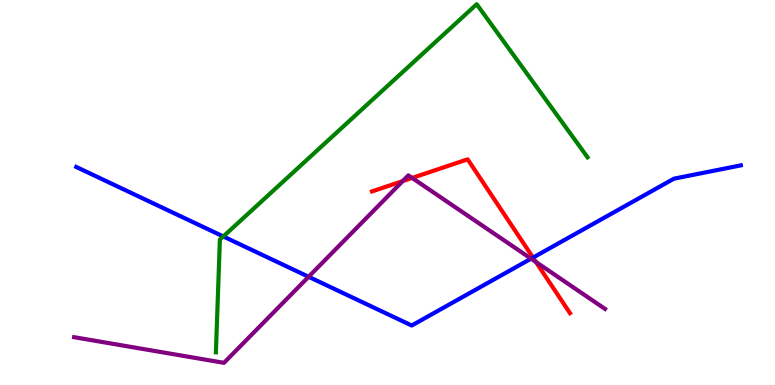[{'lines': ['blue', 'red'], 'intersections': [{'x': 6.88, 'y': 3.31}]}, {'lines': ['green', 'red'], 'intersections': []}, {'lines': ['purple', 'red'], 'intersections': [{'x': 5.2, 'y': 5.3}, {'x': 5.32, 'y': 5.38}, {'x': 6.92, 'y': 3.19}]}, {'lines': ['blue', 'green'], 'intersections': [{'x': 2.88, 'y': 3.86}]}, {'lines': ['blue', 'purple'], 'intersections': [{'x': 3.98, 'y': 2.81}, {'x': 6.85, 'y': 3.28}]}, {'lines': ['green', 'purple'], 'intersections': []}]